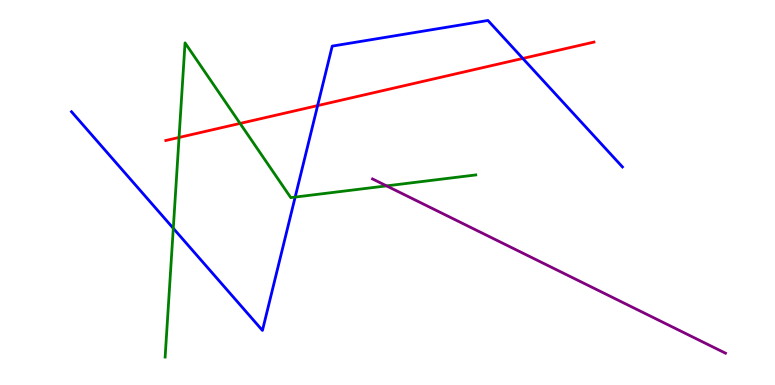[{'lines': ['blue', 'red'], 'intersections': [{'x': 4.1, 'y': 7.26}, {'x': 6.75, 'y': 8.48}]}, {'lines': ['green', 'red'], 'intersections': [{'x': 2.31, 'y': 6.43}, {'x': 3.1, 'y': 6.79}]}, {'lines': ['purple', 'red'], 'intersections': []}, {'lines': ['blue', 'green'], 'intersections': [{'x': 2.24, 'y': 4.07}, {'x': 3.81, 'y': 4.88}]}, {'lines': ['blue', 'purple'], 'intersections': []}, {'lines': ['green', 'purple'], 'intersections': [{'x': 4.99, 'y': 5.17}]}]